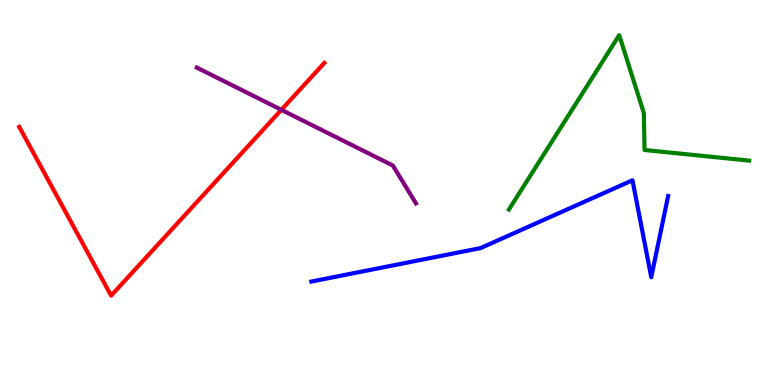[{'lines': ['blue', 'red'], 'intersections': []}, {'lines': ['green', 'red'], 'intersections': []}, {'lines': ['purple', 'red'], 'intersections': [{'x': 3.63, 'y': 7.15}]}, {'lines': ['blue', 'green'], 'intersections': []}, {'lines': ['blue', 'purple'], 'intersections': []}, {'lines': ['green', 'purple'], 'intersections': []}]